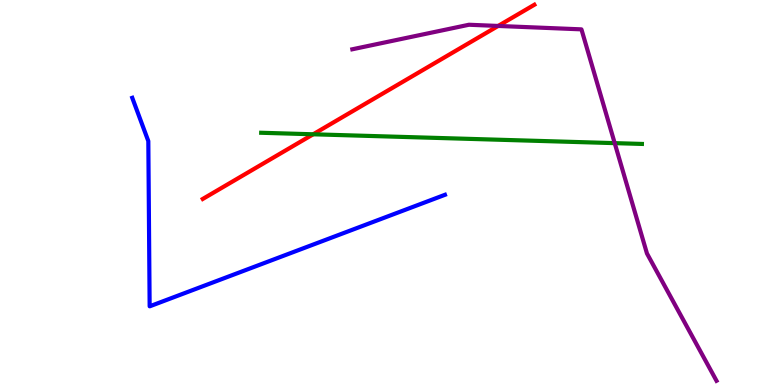[{'lines': ['blue', 'red'], 'intersections': []}, {'lines': ['green', 'red'], 'intersections': [{'x': 4.04, 'y': 6.51}]}, {'lines': ['purple', 'red'], 'intersections': [{'x': 6.43, 'y': 9.33}]}, {'lines': ['blue', 'green'], 'intersections': []}, {'lines': ['blue', 'purple'], 'intersections': []}, {'lines': ['green', 'purple'], 'intersections': [{'x': 7.93, 'y': 6.28}]}]